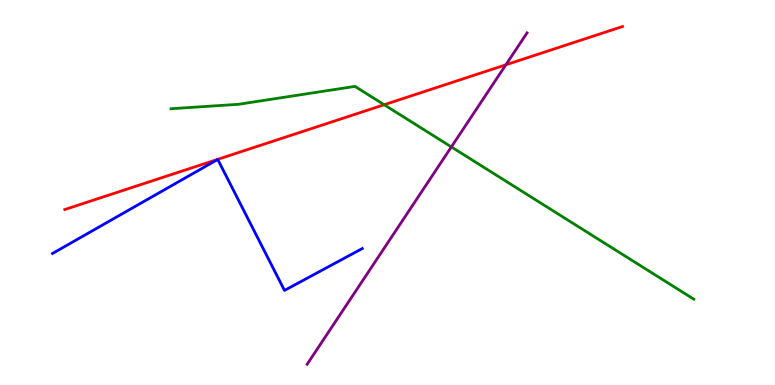[{'lines': ['blue', 'red'], 'intersections': []}, {'lines': ['green', 'red'], 'intersections': [{'x': 4.96, 'y': 7.28}]}, {'lines': ['purple', 'red'], 'intersections': [{'x': 6.53, 'y': 8.32}]}, {'lines': ['blue', 'green'], 'intersections': []}, {'lines': ['blue', 'purple'], 'intersections': []}, {'lines': ['green', 'purple'], 'intersections': [{'x': 5.82, 'y': 6.18}]}]